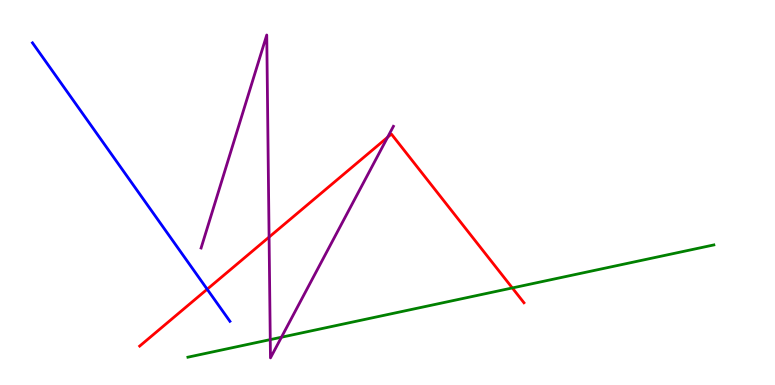[{'lines': ['blue', 'red'], 'intersections': [{'x': 2.67, 'y': 2.49}]}, {'lines': ['green', 'red'], 'intersections': [{'x': 6.61, 'y': 2.52}]}, {'lines': ['purple', 'red'], 'intersections': [{'x': 3.47, 'y': 3.84}, {'x': 5.0, 'y': 6.43}]}, {'lines': ['blue', 'green'], 'intersections': []}, {'lines': ['blue', 'purple'], 'intersections': []}, {'lines': ['green', 'purple'], 'intersections': [{'x': 3.49, 'y': 1.18}, {'x': 3.63, 'y': 1.24}]}]